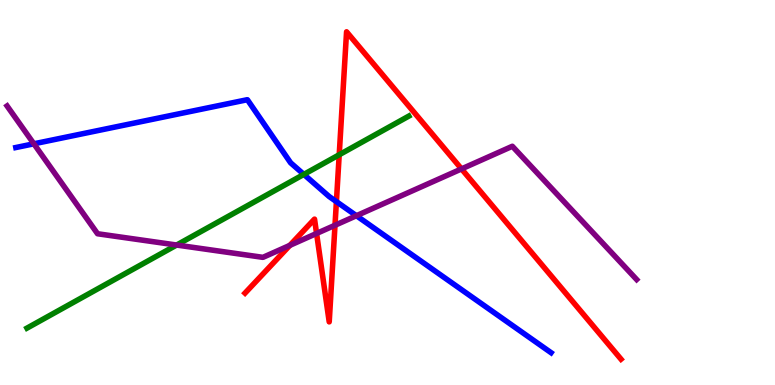[{'lines': ['blue', 'red'], 'intersections': [{'x': 4.34, 'y': 4.76}]}, {'lines': ['green', 'red'], 'intersections': [{'x': 4.38, 'y': 5.98}]}, {'lines': ['purple', 'red'], 'intersections': [{'x': 3.74, 'y': 3.63}, {'x': 4.08, 'y': 3.94}, {'x': 4.32, 'y': 4.15}, {'x': 5.95, 'y': 5.61}]}, {'lines': ['blue', 'green'], 'intersections': [{'x': 3.92, 'y': 5.47}]}, {'lines': ['blue', 'purple'], 'intersections': [{'x': 0.437, 'y': 6.26}, {'x': 4.6, 'y': 4.4}]}, {'lines': ['green', 'purple'], 'intersections': [{'x': 2.28, 'y': 3.64}]}]